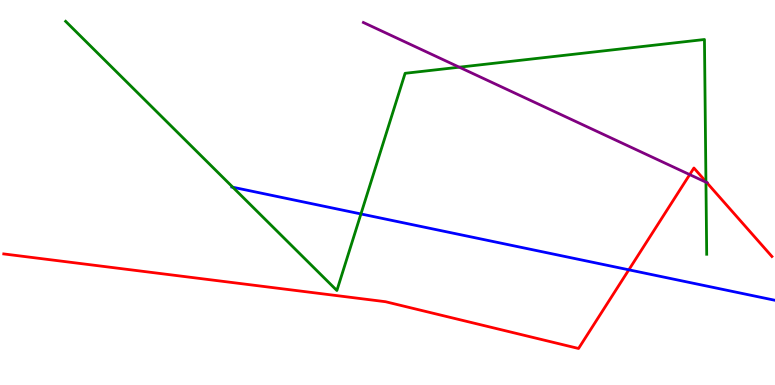[{'lines': ['blue', 'red'], 'intersections': [{'x': 8.11, 'y': 2.99}]}, {'lines': ['green', 'red'], 'intersections': [{'x': 9.11, 'y': 5.28}]}, {'lines': ['purple', 'red'], 'intersections': [{'x': 8.9, 'y': 5.46}, {'x': 9.12, 'y': 5.26}]}, {'lines': ['blue', 'green'], 'intersections': [{'x': 3.0, 'y': 5.14}, {'x': 4.66, 'y': 4.44}]}, {'lines': ['blue', 'purple'], 'intersections': []}, {'lines': ['green', 'purple'], 'intersections': [{'x': 5.93, 'y': 8.25}, {'x': 9.11, 'y': 5.27}]}]